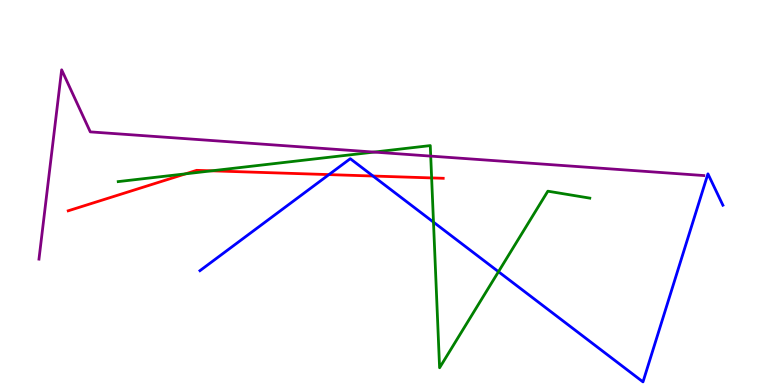[{'lines': ['blue', 'red'], 'intersections': [{'x': 4.24, 'y': 5.46}, {'x': 4.81, 'y': 5.43}]}, {'lines': ['green', 'red'], 'intersections': [{'x': 2.39, 'y': 5.48}, {'x': 2.73, 'y': 5.56}, {'x': 5.57, 'y': 5.38}]}, {'lines': ['purple', 'red'], 'intersections': []}, {'lines': ['blue', 'green'], 'intersections': [{'x': 5.59, 'y': 4.23}, {'x': 6.43, 'y': 2.94}]}, {'lines': ['blue', 'purple'], 'intersections': []}, {'lines': ['green', 'purple'], 'intersections': [{'x': 4.83, 'y': 6.05}, {'x': 5.56, 'y': 5.95}]}]